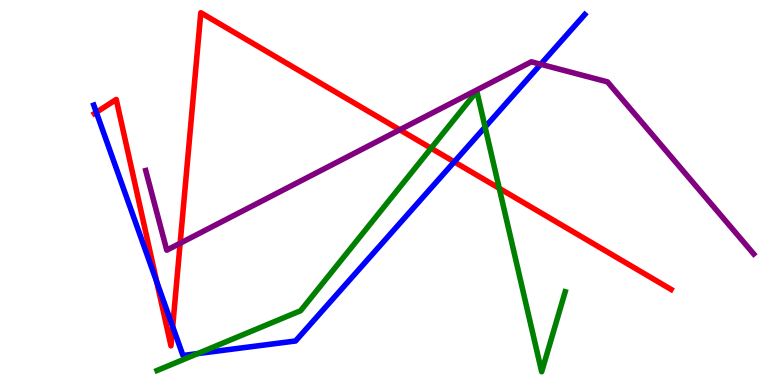[{'lines': ['blue', 'red'], 'intersections': [{'x': 1.24, 'y': 7.08}, {'x': 2.02, 'y': 2.68}, {'x': 2.23, 'y': 1.52}, {'x': 5.86, 'y': 5.8}]}, {'lines': ['green', 'red'], 'intersections': [{'x': 5.56, 'y': 6.15}, {'x': 6.44, 'y': 5.11}]}, {'lines': ['purple', 'red'], 'intersections': [{'x': 2.32, 'y': 3.68}, {'x': 5.16, 'y': 6.63}]}, {'lines': ['blue', 'green'], 'intersections': [{'x': 2.55, 'y': 0.816}, {'x': 6.26, 'y': 6.7}]}, {'lines': ['blue', 'purple'], 'intersections': [{'x': 6.98, 'y': 8.33}]}, {'lines': ['green', 'purple'], 'intersections': []}]